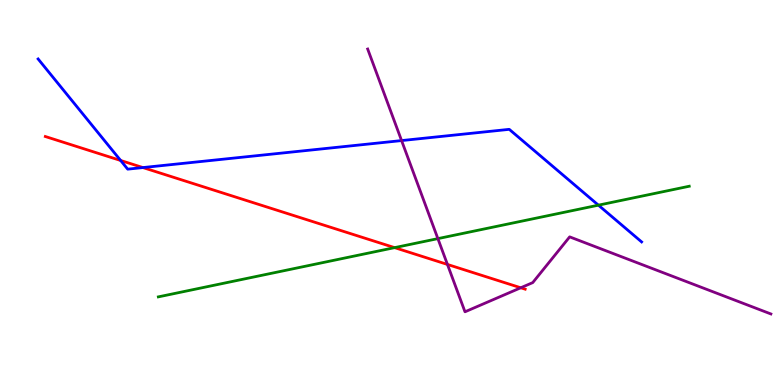[{'lines': ['blue', 'red'], 'intersections': [{'x': 1.56, 'y': 5.83}, {'x': 1.84, 'y': 5.65}]}, {'lines': ['green', 'red'], 'intersections': [{'x': 5.09, 'y': 3.57}]}, {'lines': ['purple', 'red'], 'intersections': [{'x': 5.77, 'y': 3.13}, {'x': 6.72, 'y': 2.53}]}, {'lines': ['blue', 'green'], 'intersections': [{'x': 7.72, 'y': 4.67}]}, {'lines': ['blue', 'purple'], 'intersections': [{'x': 5.18, 'y': 6.35}]}, {'lines': ['green', 'purple'], 'intersections': [{'x': 5.65, 'y': 3.8}]}]